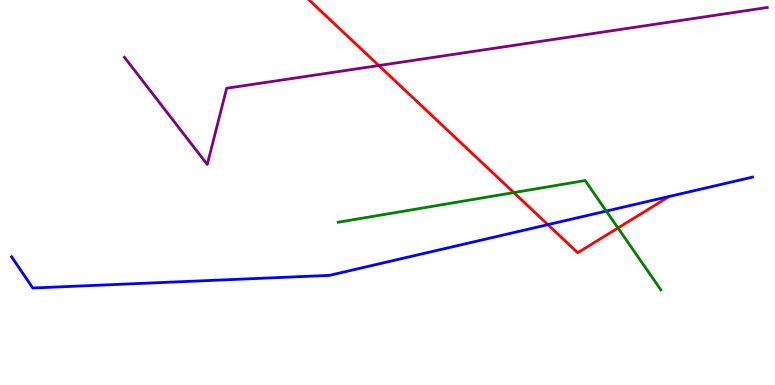[{'lines': ['blue', 'red'], 'intersections': [{'x': 7.07, 'y': 4.16}]}, {'lines': ['green', 'red'], 'intersections': [{'x': 6.63, 'y': 5.0}, {'x': 7.97, 'y': 4.08}]}, {'lines': ['purple', 'red'], 'intersections': [{'x': 4.89, 'y': 8.3}]}, {'lines': ['blue', 'green'], 'intersections': [{'x': 7.82, 'y': 4.52}]}, {'lines': ['blue', 'purple'], 'intersections': []}, {'lines': ['green', 'purple'], 'intersections': []}]